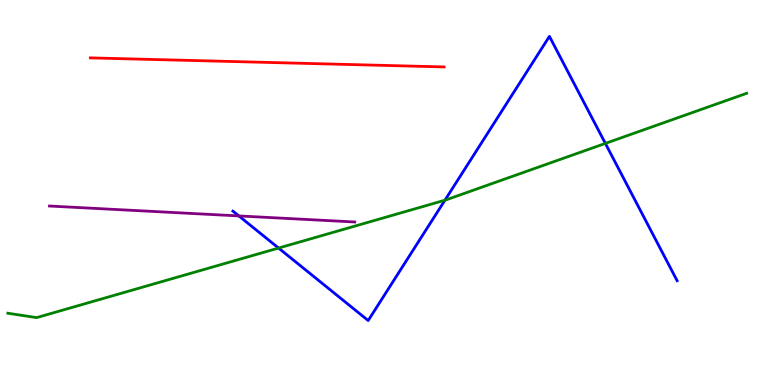[{'lines': ['blue', 'red'], 'intersections': []}, {'lines': ['green', 'red'], 'intersections': []}, {'lines': ['purple', 'red'], 'intersections': []}, {'lines': ['blue', 'green'], 'intersections': [{'x': 3.59, 'y': 3.56}, {'x': 5.74, 'y': 4.8}, {'x': 7.81, 'y': 6.28}]}, {'lines': ['blue', 'purple'], 'intersections': [{'x': 3.08, 'y': 4.39}]}, {'lines': ['green', 'purple'], 'intersections': []}]